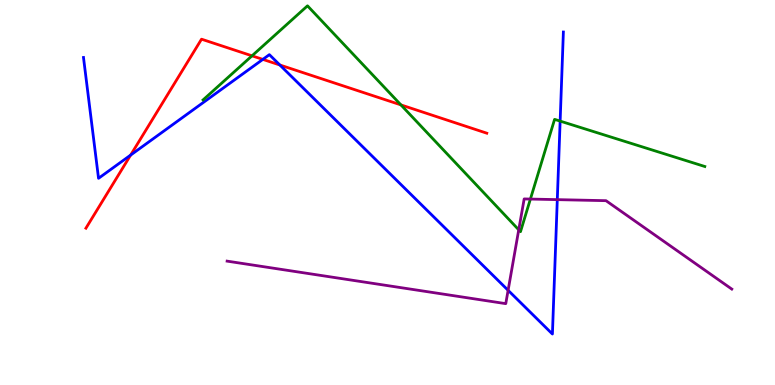[{'lines': ['blue', 'red'], 'intersections': [{'x': 1.69, 'y': 5.97}, {'x': 3.39, 'y': 8.46}, {'x': 3.61, 'y': 8.31}]}, {'lines': ['green', 'red'], 'intersections': [{'x': 3.25, 'y': 8.55}, {'x': 5.17, 'y': 7.28}]}, {'lines': ['purple', 'red'], 'intersections': []}, {'lines': ['blue', 'green'], 'intersections': [{'x': 7.23, 'y': 6.85}]}, {'lines': ['blue', 'purple'], 'intersections': [{'x': 6.56, 'y': 2.46}, {'x': 7.19, 'y': 4.81}]}, {'lines': ['green', 'purple'], 'intersections': [{'x': 6.69, 'y': 4.03}, {'x': 6.84, 'y': 4.83}]}]